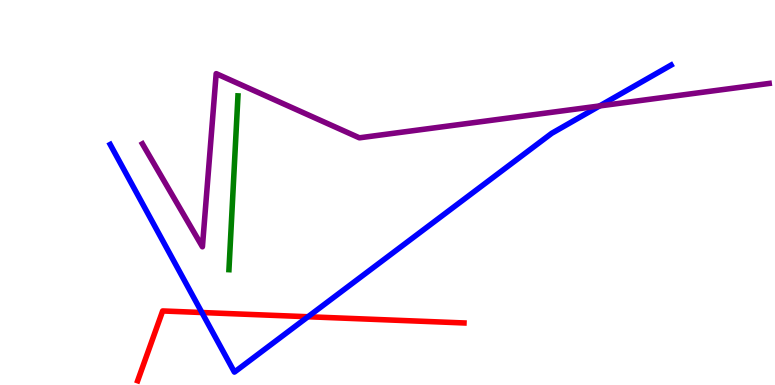[{'lines': ['blue', 'red'], 'intersections': [{'x': 2.61, 'y': 1.88}, {'x': 3.97, 'y': 1.77}]}, {'lines': ['green', 'red'], 'intersections': []}, {'lines': ['purple', 'red'], 'intersections': []}, {'lines': ['blue', 'green'], 'intersections': []}, {'lines': ['blue', 'purple'], 'intersections': [{'x': 7.74, 'y': 7.25}]}, {'lines': ['green', 'purple'], 'intersections': []}]